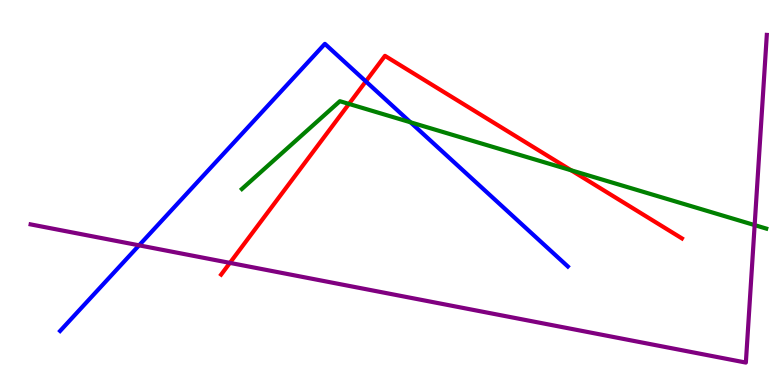[{'lines': ['blue', 'red'], 'intersections': [{'x': 4.72, 'y': 7.89}]}, {'lines': ['green', 'red'], 'intersections': [{'x': 4.5, 'y': 7.3}, {'x': 7.37, 'y': 5.58}]}, {'lines': ['purple', 'red'], 'intersections': [{'x': 2.97, 'y': 3.17}]}, {'lines': ['blue', 'green'], 'intersections': [{'x': 5.3, 'y': 6.82}]}, {'lines': ['blue', 'purple'], 'intersections': [{'x': 1.79, 'y': 3.63}]}, {'lines': ['green', 'purple'], 'intersections': [{'x': 9.74, 'y': 4.15}]}]